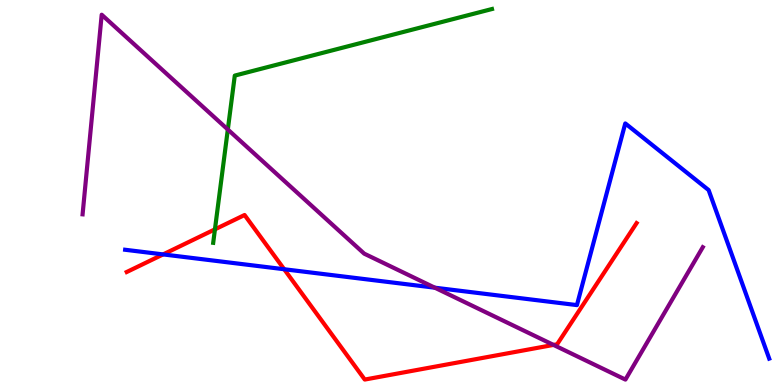[{'lines': ['blue', 'red'], 'intersections': [{'x': 2.1, 'y': 3.39}, {'x': 3.67, 'y': 3.01}]}, {'lines': ['green', 'red'], 'intersections': [{'x': 2.77, 'y': 4.04}]}, {'lines': ['purple', 'red'], 'intersections': [{'x': 7.14, 'y': 1.04}]}, {'lines': ['blue', 'green'], 'intersections': []}, {'lines': ['blue', 'purple'], 'intersections': [{'x': 5.61, 'y': 2.53}]}, {'lines': ['green', 'purple'], 'intersections': [{'x': 2.94, 'y': 6.64}]}]